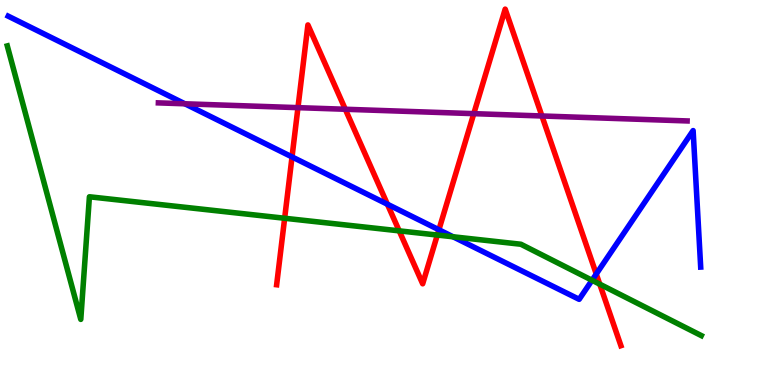[{'lines': ['blue', 'red'], 'intersections': [{'x': 3.77, 'y': 5.92}, {'x': 5.0, 'y': 4.7}, {'x': 5.66, 'y': 4.03}, {'x': 7.69, 'y': 2.88}]}, {'lines': ['green', 'red'], 'intersections': [{'x': 3.67, 'y': 4.33}, {'x': 5.15, 'y': 4.0}, {'x': 5.64, 'y': 3.89}, {'x': 7.74, 'y': 2.62}]}, {'lines': ['purple', 'red'], 'intersections': [{'x': 3.84, 'y': 7.2}, {'x': 4.46, 'y': 7.16}, {'x': 6.11, 'y': 7.05}, {'x': 6.99, 'y': 6.99}]}, {'lines': ['blue', 'green'], 'intersections': [{'x': 5.85, 'y': 3.85}, {'x': 7.64, 'y': 2.72}]}, {'lines': ['blue', 'purple'], 'intersections': [{'x': 2.39, 'y': 7.3}]}, {'lines': ['green', 'purple'], 'intersections': []}]